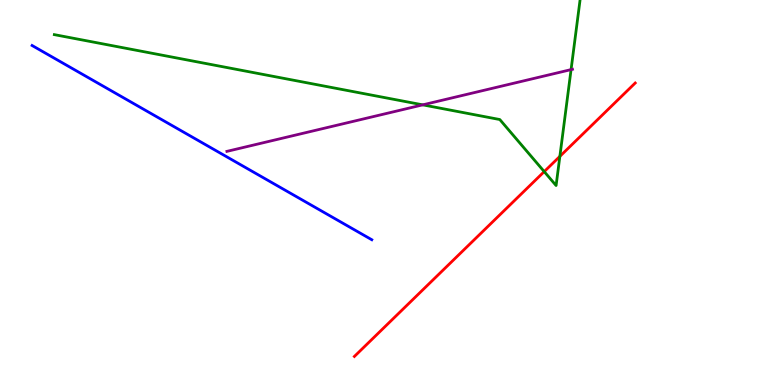[{'lines': ['blue', 'red'], 'intersections': []}, {'lines': ['green', 'red'], 'intersections': [{'x': 7.02, 'y': 5.54}, {'x': 7.22, 'y': 5.94}]}, {'lines': ['purple', 'red'], 'intersections': []}, {'lines': ['blue', 'green'], 'intersections': []}, {'lines': ['blue', 'purple'], 'intersections': []}, {'lines': ['green', 'purple'], 'intersections': [{'x': 5.45, 'y': 7.28}, {'x': 7.37, 'y': 8.19}]}]